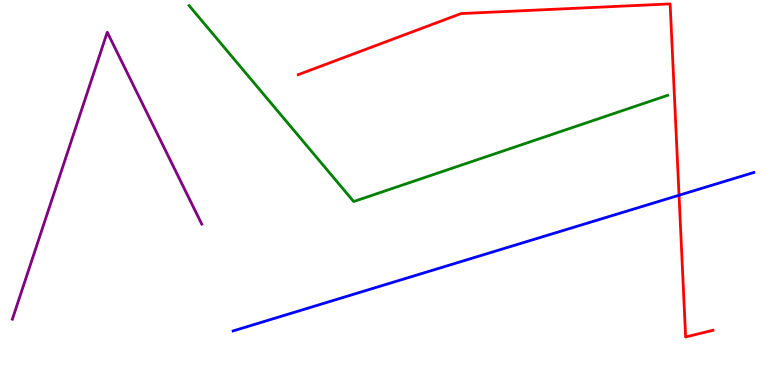[{'lines': ['blue', 'red'], 'intersections': [{'x': 8.76, 'y': 4.93}]}, {'lines': ['green', 'red'], 'intersections': []}, {'lines': ['purple', 'red'], 'intersections': []}, {'lines': ['blue', 'green'], 'intersections': []}, {'lines': ['blue', 'purple'], 'intersections': []}, {'lines': ['green', 'purple'], 'intersections': []}]